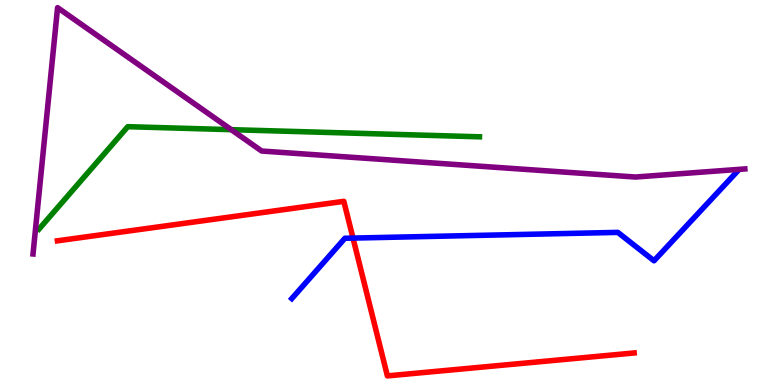[{'lines': ['blue', 'red'], 'intersections': [{'x': 4.55, 'y': 3.82}]}, {'lines': ['green', 'red'], 'intersections': []}, {'lines': ['purple', 'red'], 'intersections': []}, {'lines': ['blue', 'green'], 'intersections': []}, {'lines': ['blue', 'purple'], 'intersections': []}, {'lines': ['green', 'purple'], 'intersections': [{'x': 2.98, 'y': 6.63}]}]